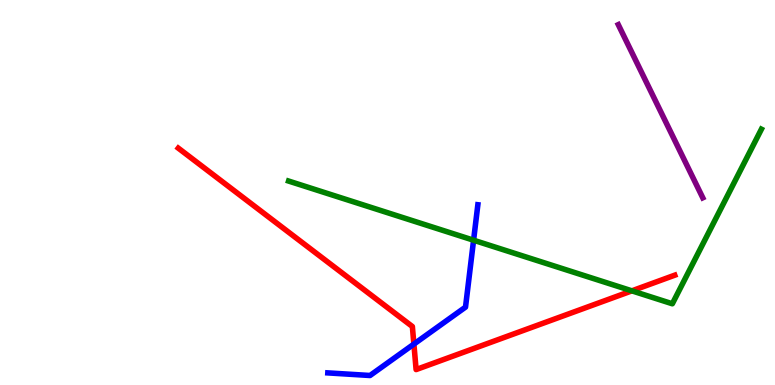[{'lines': ['blue', 'red'], 'intersections': [{'x': 5.34, 'y': 1.06}]}, {'lines': ['green', 'red'], 'intersections': [{'x': 8.15, 'y': 2.45}]}, {'lines': ['purple', 'red'], 'intersections': []}, {'lines': ['blue', 'green'], 'intersections': [{'x': 6.11, 'y': 3.76}]}, {'lines': ['blue', 'purple'], 'intersections': []}, {'lines': ['green', 'purple'], 'intersections': []}]